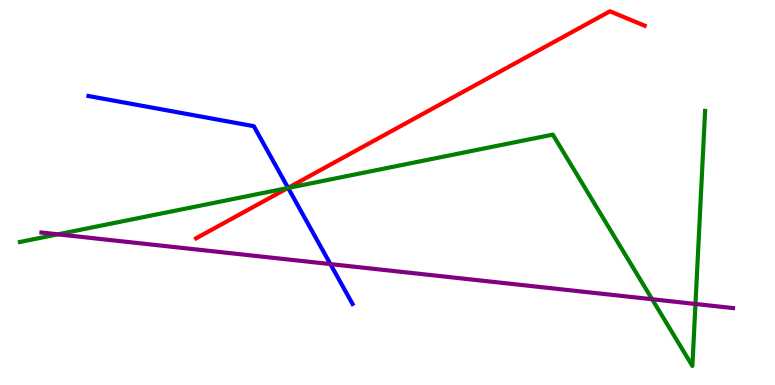[{'lines': ['blue', 'red'], 'intersections': [{'x': 3.72, 'y': 5.12}]}, {'lines': ['green', 'red'], 'intersections': [{'x': 3.71, 'y': 5.12}]}, {'lines': ['purple', 'red'], 'intersections': []}, {'lines': ['blue', 'green'], 'intersections': [{'x': 3.72, 'y': 5.12}]}, {'lines': ['blue', 'purple'], 'intersections': [{'x': 4.26, 'y': 3.14}]}, {'lines': ['green', 'purple'], 'intersections': [{'x': 0.747, 'y': 3.91}, {'x': 8.41, 'y': 2.23}, {'x': 8.97, 'y': 2.1}]}]